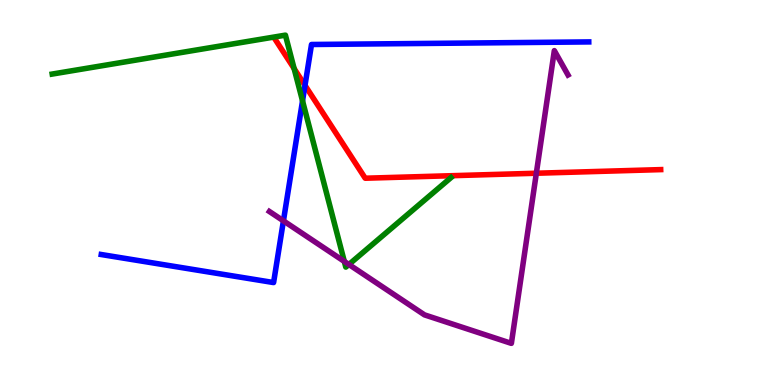[{'lines': ['blue', 'red'], 'intersections': [{'x': 3.94, 'y': 7.78}]}, {'lines': ['green', 'red'], 'intersections': [{'x': 3.8, 'y': 8.22}]}, {'lines': ['purple', 'red'], 'intersections': [{'x': 6.92, 'y': 5.5}]}, {'lines': ['blue', 'green'], 'intersections': [{'x': 3.9, 'y': 7.38}]}, {'lines': ['blue', 'purple'], 'intersections': [{'x': 3.66, 'y': 4.26}]}, {'lines': ['green', 'purple'], 'intersections': [{'x': 4.44, 'y': 3.21}, {'x': 4.5, 'y': 3.13}]}]